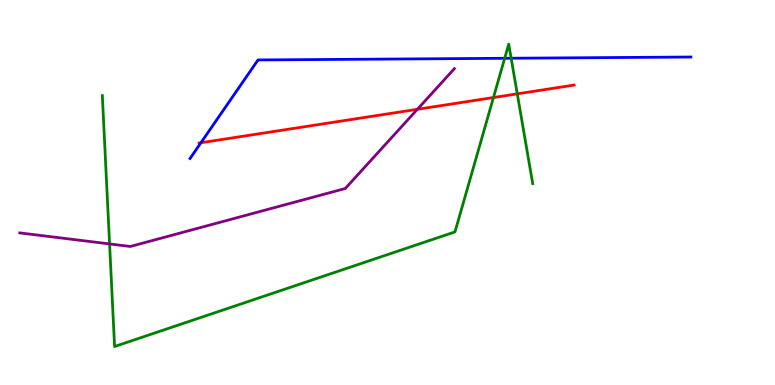[{'lines': ['blue', 'red'], 'intersections': [{'x': 2.59, 'y': 6.29}]}, {'lines': ['green', 'red'], 'intersections': [{'x': 6.37, 'y': 7.47}, {'x': 6.67, 'y': 7.56}]}, {'lines': ['purple', 'red'], 'intersections': [{'x': 5.39, 'y': 7.16}]}, {'lines': ['blue', 'green'], 'intersections': [{'x': 6.51, 'y': 8.49}, {'x': 6.6, 'y': 8.49}]}, {'lines': ['blue', 'purple'], 'intersections': []}, {'lines': ['green', 'purple'], 'intersections': [{'x': 1.41, 'y': 3.66}]}]